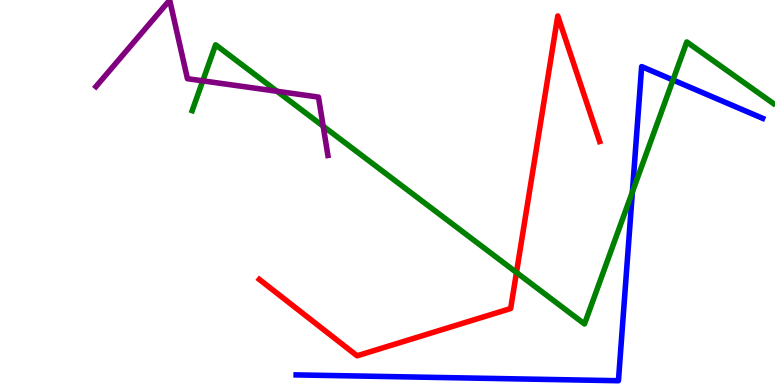[{'lines': ['blue', 'red'], 'intersections': []}, {'lines': ['green', 'red'], 'intersections': [{'x': 6.66, 'y': 2.92}]}, {'lines': ['purple', 'red'], 'intersections': []}, {'lines': ['blue', 'green'], 'intersections': [{'x': 8.16, 'y': 5.01}, {'x': 8.68, 'y': 7.92}]}, {'lines': ['blue', 'purple'], 'intersections': []}, {'lines': ['green', 'purple'], 'intersections': [{'x': 2.62, 'y': 7.9}, {'x': 3.57, 'y': 7.63}, {'x': 4.17, 'y': 6.72}]}]